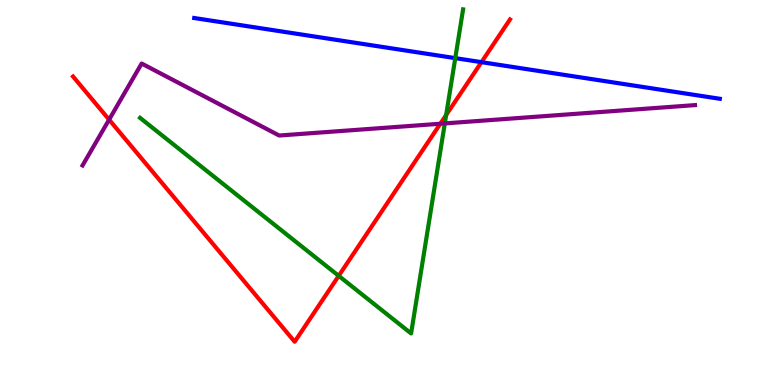[{'lines': ['blue', 'red'], 'intersections': [{'x': 6.21, 'y': 8.39}]}, {'lines': ['green', 'red'], 'intersections': [{'x': 4.37, 'y': 2.84}, {'x': 5.76, 'y': 7.01}]}, {'lines': ['purple', 'red'], 'intersections': [{'x': 1.41, 'y': 6.89}, {'x': 5.68, 'y': 6.79}]}, {'lines': ['blue', 'green'], 'intersections': [{'x': 5.87, 'y': 8.49}]}, {'lines': ['blue', 'purple'], 'intersections': []}, {'lines': ['green', 'purple'], 'intersections': [{'x': 5.74, 'y': 6.79}]}]